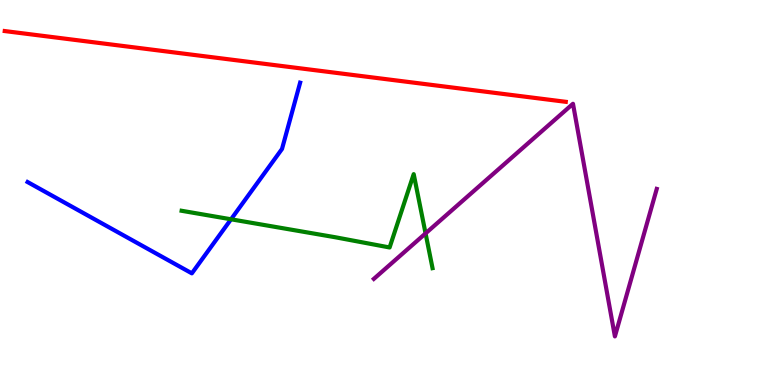[{'lines': ['blue', 'red'], 'intersections': []}, {'lines': ['green', 'red'], 'intersections': []}, {'lines': ['purple', 'red'], 'intersections': []}, {'lines': ['blue', 'green'], 'intersections': [{'x': 2.98, 'y': 4.3}]}, {'lines': ['blue', 'purple'], 'intersections': []}, {'lines': ['green', 'purple'], 'intersections': [{'x': 5.49, 'y': 3.94}]}]